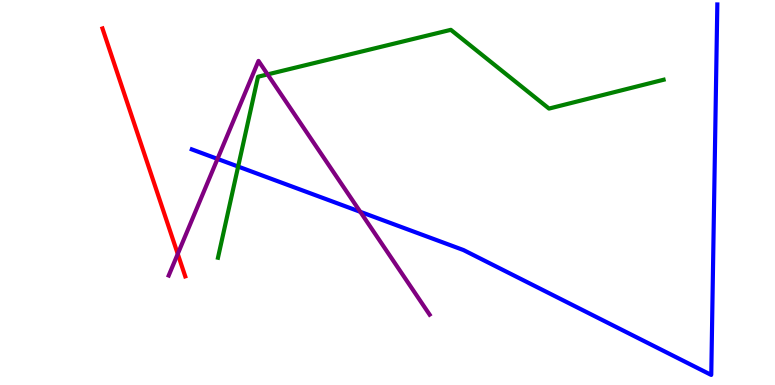[{'lines': ['blue', 'red'], 'intersections': []}, {'lines': ['green', 'red'], 'intersections': []}, {'lines': ['purple', 'red'], 'intersections': [{'x': 2.29, 'y': 3.4}]}, {'lines': ['blue', 'green'], 'intersections': [{'x': 3.07, 'y': 5.67}]}, {'lines': ['blue', 'purple'], 'intersections': [{'x': 2.81, 'y': 5.87}, {'x': 4.65, 'y': 4.5}]}, {'lines': ['green', 'purple'], 'intersections': [{'x': 3.45, 'y': 8.07}]}]